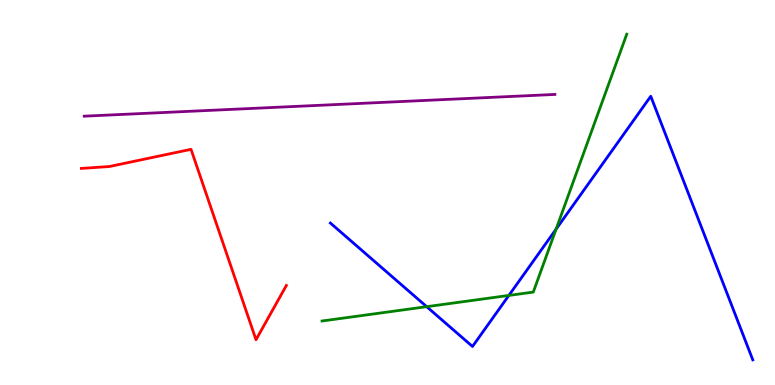[{'lines': ['blue', 'red'], 'intersections': []}, {'lines': ['green', 'red'], 'intersections': []}, {'lines': ['purple', 'red'], 'intersections': []}, {'lines': ['blue', 'green'], 'intersections': [{'x': 5.51, 'y': 2.03}, {'x': 6.57, 'y': 2.33}, {'x': 7.18, 'y': 4.05}]}, {'lines': ['blue', 'purple'], 'intersections': []}, {'lines': ['green', 'purple'], 'intersections': []}]